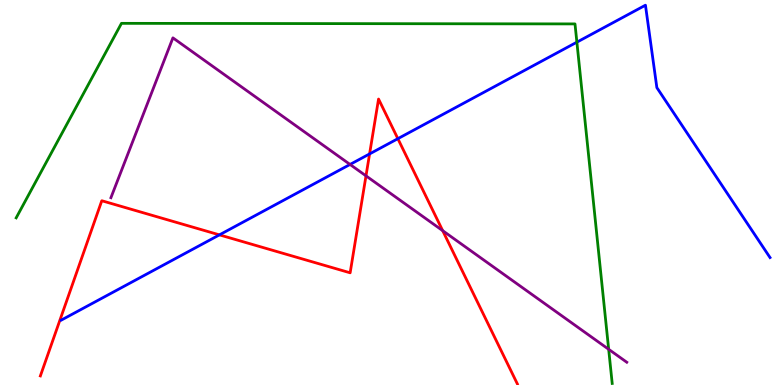[{'lines': ['blue', 'red'], 'intersections': [{'x': 2.83, 'y': 3.9}, {'x': 4.77, 'y': 6.0}, {'x': 5.13, 'y': 6.4}]}, {'lines': ['green', 'red'], 'intersections': []}, {'lines': ['purple', 'red'], 'intersections': [{'x': 4.72, 'y': 5.43}, {'x': 5.71, 'y': 4.01}]}, {'lines': ['blue', 'green'], 'intersections': [{'x': 7.44, 'y': 8.9}]}, {'lines': ['blue', 'purple'], 'intersections': [{'x': 4.52, 'y': 5.73}]}, {'lines': ['green', 'purple'], 'intersections': [{'x': 7.85, 'y': 0.927}]}]